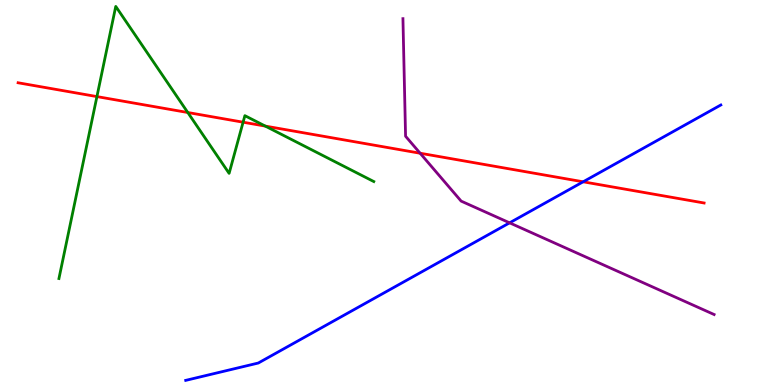[{'lines': ['blue', 'red'], 'intersections': [{'x': 7.52, 'y': 5.28}]}, {'lines': ['green', 'red'], 'intersections': [{'x': 1.25, 'y': 7.49}, {'x': 2.42, 'y': 7.08}, {'x': 3.14, 'y': 6.83}, {'x': 3.42, 'y': 6.72}]}, {'lines': ['purple', 'red'], 'intersections': [{'x': 5.42, 'y': 6.02}]}, {'lines': ['blue', 'green'], 'intersections': []}, {'lines': ['blue', 'purple'], 'intersections': [{'x': 6.58, 'y': 4.21}]}, {'lines': ['green', 'purple'], 'intersections': []}]